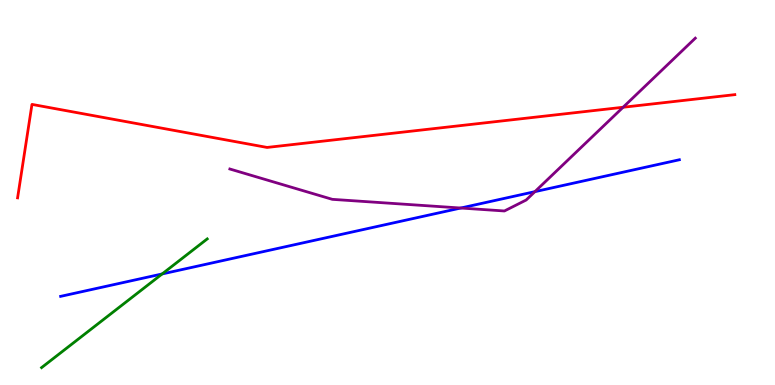[{'lines': ['blue', 'red'], 'intersections': []}, {'lines': ['green', 'red'], 'intersections': []}, {'lines': ['purple', 'red'], 'intersections': [{'x': 8.04, 'y': 7.21}]}, {'lines': ['blue', 'green'], 'intersections': [{'x': 2.09, 'y': 2.88}]}, {'lines': ['blue', 'purple'], 'intersections': [{'x': 5.95, 'y': 4.6}, {'x': 6.9, 'y': 5.02}]}, {'lines': ['green', 'purple'], 'intersections': []}]